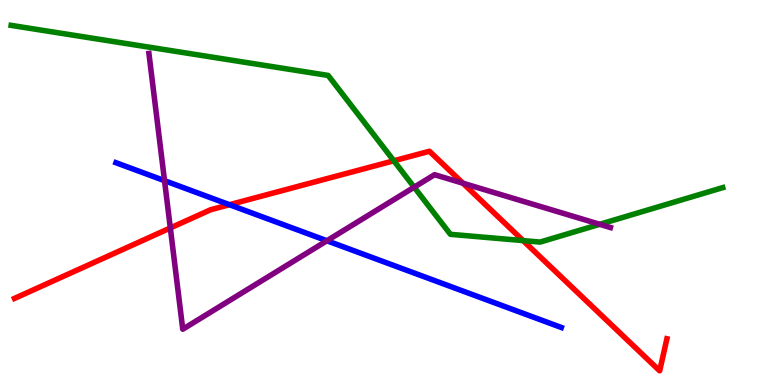[{'lines': ['blue', 'red'], 'intersections': [{'x': 2.96, 'y': 4.68}]}, {'lines': ['green', 'red'], 'intersections': [{'x': 5.08, 'y': 5.82}, {'x': 6.75, 'y': 3.75}]}, {'lines': ['purple', 'red'], 'intersections': [{'x': 2.2, 'y': 4.08}, {'x': 5.97, 'y': 5.24}]}, {'lines': ['blue', 'green'], 'intersections': []}, {'lines': ['blue', 'purple'], 'intersections': [{'x': 2.12, 'y': 5.31}, {'x': 4.22, 'y': 3.75}]}, {'lines': ['green', 'purple'], 'intersections': [{'x': 5.34, 'y': 5.14}, {'x': 7.74, 'y': 4.17}]}]